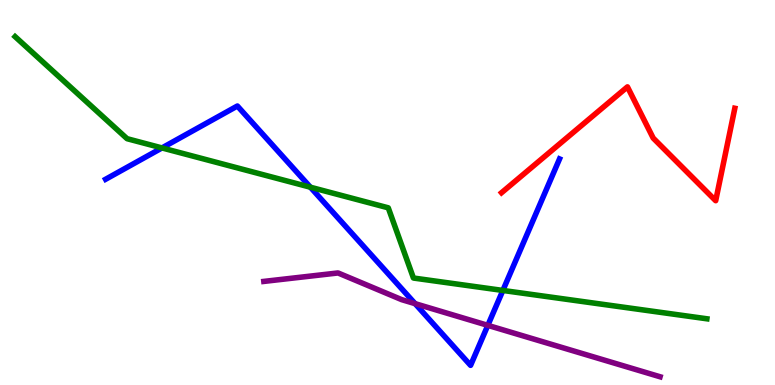[{'lines': ['blue', 'red'], 'intersections': []}, {'lines': ['green', 'red'], 'intersections': []}, {'lines': ['purple', 'red'], 'intersections': []}, {'lines': ['blue', 'green'], 'intersections': [{'x': 2.09, 'y': 6.16}, {'x': 4.01, 'y': 5.14}, {'x': 6.49, 'y': 2.46}]}, {'lines': ['blue', 'purple'], 'intersections': [{'x': 5.36, 'y': 2.11}, {'x': 6.29, 'y': 1.55}]}, {'lines': ['green', 'purple'], 'intersections': []}]